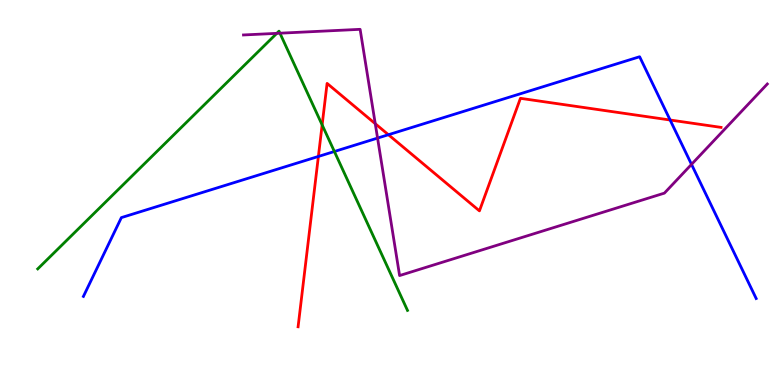[{'lines': ['blue', 'red'], 'intersections': [{'x': 4.11, 'y': 5.94}, {'x': 5.01, 'y': 6.5}, {'x': 8.65, 'y': 6.88}]}, {'lines': ['green', 'red'], 'intersections': [{'x': 4.16, 'y': 6.76}]}, {'lines': ['purple', 'red'], 'intersections': [{'x': 4.84, 'y': 6.79}]}, {'lines': ['blue', 'green'], 'intersections': [{'x': 4.31, 'y': 6.07}]}, {'lines': ['blue', 'purple'], 'intersections': [{'x': 4.87, 'y': 6.41}, {'x': 8.92, 'y': 5.73}]}, {'lines': ['green', 'purple'], 'intersections': [{'x': 3.57, 'y': 9.13}, {'x': 3.61, 'y': 9.14}]}]